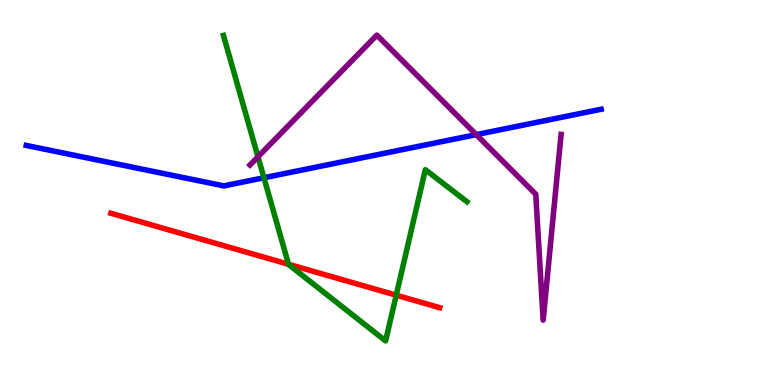[{'lines': ['blue', 'red'], 'intersections': []}, {'lines': ['green', 'red'], 'intersections': [{'x': 3.72, 'y': 3.14}, {'x': 5.11, 'y': 2.33}]}, {'lines': ['purple', 'red'], 'intersections': []}, {'lines': ['blue', 'green'], 'intersections': [{'x': 3.41, 'y': 5.38}]}, {'lines': ['blue', 'purple'], 'intersections': [{'x': 6.15, 'y': 6.5}]}, {'lines': ['green', 'purple'], 'intersections': [{'x': 3.33, 'y': 5.93}]}]